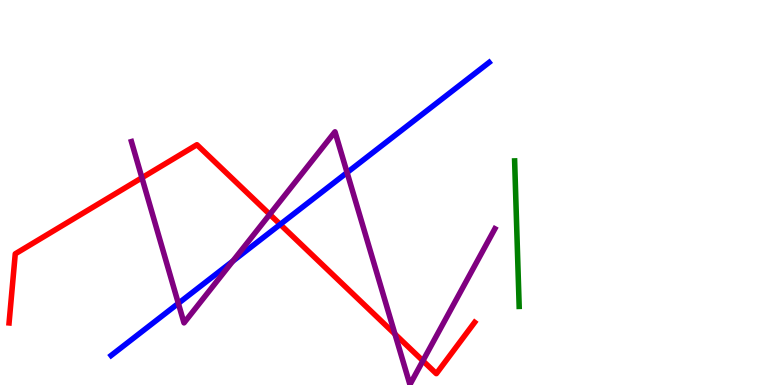[{'lines': ['blue', 'red'], 'intersections': [{'x': 3.62, 'y': 4.17}]}, {'lines': ['green', 'red'], 'intersections': []}, {'lines': ['purple', 'red'], 'intersections': [{'x': 1.83, 'y': 5.38}, {'x': 3.48, 'y': 4.43}, {'x': 5.1, 'y': 1.32}, {'x': 5.46, 'y': 0.629}]}, {'lines': ['blue', 'green'], 'intersections': []}, {'lines': ['blue', 'purple'], 'intersections': [{'x': 2.3, 'y': 2.12}, {'x': 3.0, 'y': 3.22}, {'x': 4.48, 'y': 5.52}]}, {'lines': ['green', 'purple'], 'intersections': []}]